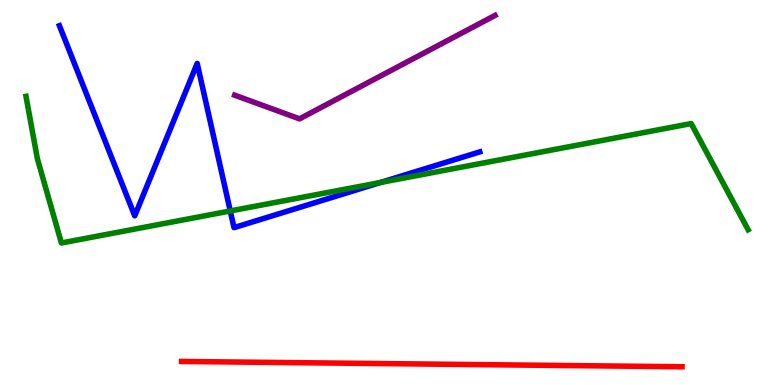[{'lines': ['blue', 'red'], 'intersections': []}, {'lines': ['green', 'red'], 'intersections': []}, {'lines': ['purple', 'red'], 'intersections': []}, {'lines': ['blue', 'green'], 'intersections': [{'x': 2.97, 'y': 4.52}, {'x': 4.91, 'y': 5.26}]}, {'lines': ['blue', 'purple'], 'intersections': []}, {'lines': ['green', 'purple'], 'intersections': []}]